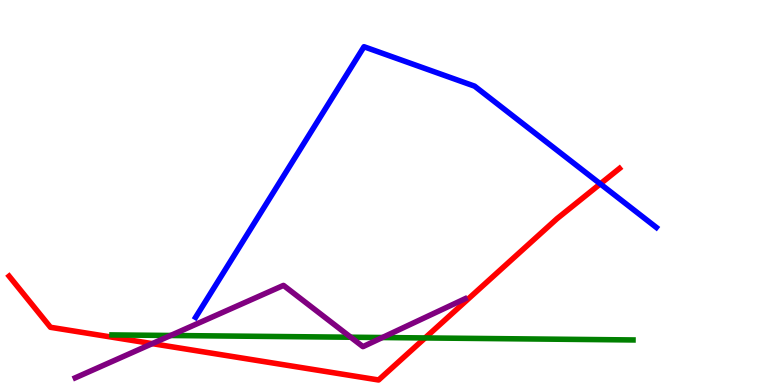[{'lines': ['blue', 'red'], 'intersections': [{'x': 7.75, 'y': 5.22}]}, {'lines': ['green', 'red'], 'intersections': [{'x': 5.48, 'y': 1.22}]}, {'lines': ['purple', 'red'], 'intersections': [{'x': 1.96, 'y': 1.07}]}, {'lines': ['blue', 'green'], 'intersections': []}, {'lines': ['blue', 'purple'], 'intersections': []}, {'lines': ['green', 'purple'], 'intersections': [{'x': 2.2, 'y': 1.29}, {'x': 4.53, 'y': 1.24}, {'x': 4.93, 'y': 1.23}]}]